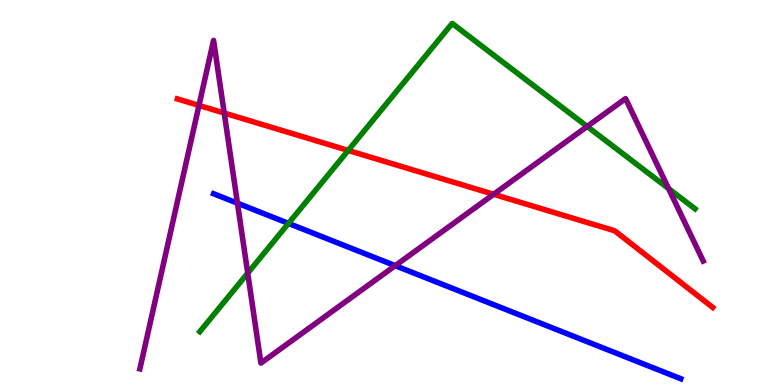[{'lines': ['blue', 'red'], 'intersections': []}, {'lines': ['green', 'red'], 'intersections': [{'x': 4.49, 'y': 6.09}]}, {'lines': ['purple', 'red'], 'intersections': [{'x': 2.57, 'y': 7.26}, {'x': 2.89, 'y': 7.06}, {'x': 6.37, 'y': 4.95}]}, {'lines': ['blue', 'green'], 'intersections': [{'x': 3.72, 'y': 4.2}]}, {'lines': ['blue', 'purple'], 'intersections': [{'x': 3.06, 'y': 4.72}, {'x': 5.1, 'y': 3.1}]}, {'lines': ['green', 'purple'], 'intersections': [{'x': 3.2, 'y': 2.9}, {'x': 7.58, 'y': 6.72}, {'x': 8.63, 'y': 5.1}]}]